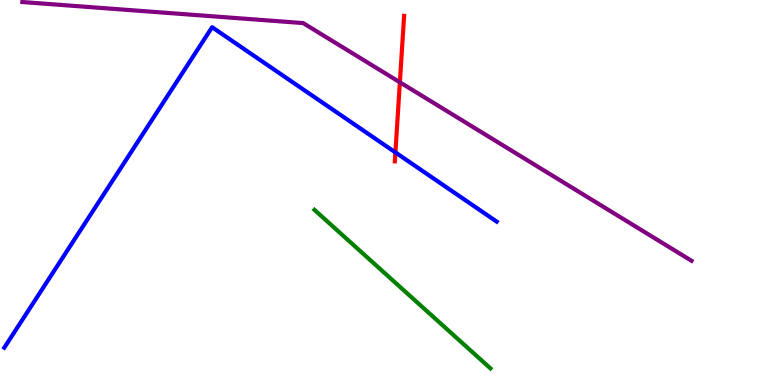[{'lines': ['blue', 'red'], 'intersections': [{'x': 5.1, 'y': 6.04}]}, {'lines': ['green', 'red'], 'intersections': []}, {'lines': ['purple', 'red'], 'intersections': [{'x': 5.16, 'y': 7.86}]}, {'lines': ['blue', 'green'], 'intersections': []}, {'lines': ['blue', 'purple'], 'intersections': []}, {'lines': ['green', 'purple'], 'intersections': []}]